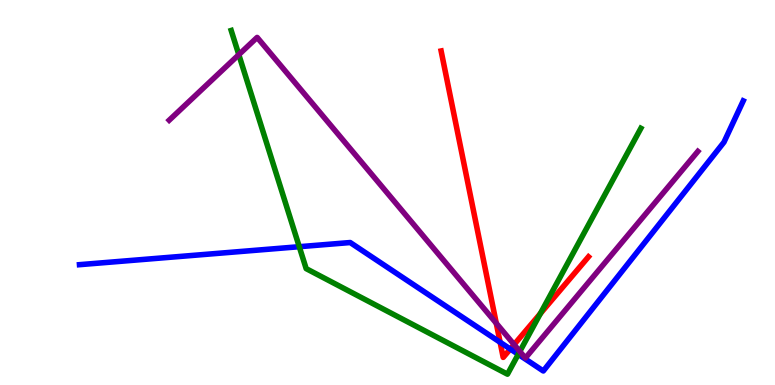[{'lines': ['blue', 'red'], 'intersections': [{'x': 6.45, 'y': 1.11}, {'x': 6.58, 'y': 0.934}]}, {'lines': ['green', 'red'], 'intersections': [{'x': 6.97, 'y': 1.86}]}, {'lines': ['purple', 'red'], 'intersections': [{'x': 6.4, 'y': 1.6}, {'x': 6.63, 'y': 1.05}]}, {'lines': ['blue', 'green'], 'intersections': [{'x': 3.86, 'y': 3.59}, {'x': 6.69, 'y': 0.797}]}, {'lines': ['blue', 'purple'], 'intersections': []}, {'lines': ['green', 'purple'], 'intersections': [{'x': 3.08, 'y': 8.58}, {'x': 6.71, 'y': 0.872}]}]